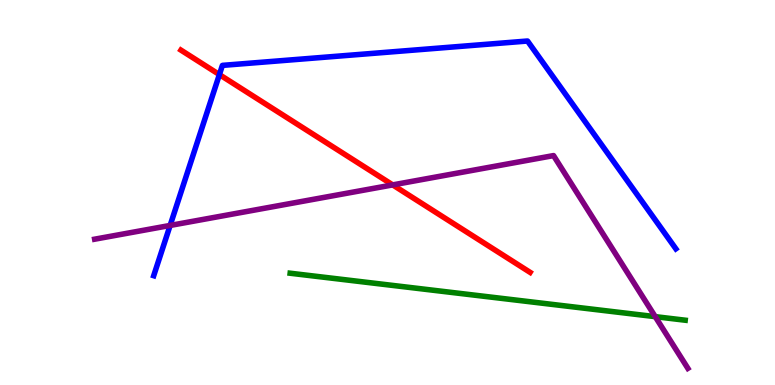[{'lines': ['blue', 'red'], 'intersections': [{'x': 2.83, 'y': 8.06}]}, {'lines': ['green', 'red'], 'intersections': []}, {'lines': ['purple', 'red'], 'intersections': [{'x': 5.07, 'y': 5.2}]}, {'lines': ['blue', 'green'], 'intersections': []}, {'lines': ['blue', 'purple'], 'intersections': [{'x': 2.2, 'y': 4.14}]}, {'lines': ['green', 'purple'], 'intersections': [{'x': 8.45, 'y': 1.78}]}]